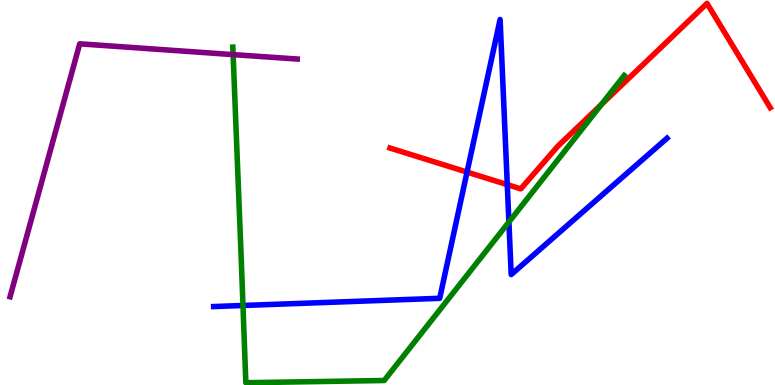[{'lines': ['blue', 'red'], 'intersections': [{'x': 6.03, 'y': 5.53}, {'x': 6.55, 'y': 5.2}]}, {'lines': ['green', 'red'], 'intersections': [{'x': 7.76, 'y': 7.29}]}, {'lines': ['purple', 'red'], 'intersections': []}, {'lines': ['blue', 'green'], 'intersections': [{'x': 3.14, 'y': 2.07}, {'x': 6.57, 'y': 4.23}]}, {'lines': ['blue', 'purple'], 'intersections': []}, {'lines': ['green', 'purple'], 'intersections': [{'x': 3.01, 'y': 8.58}]}]